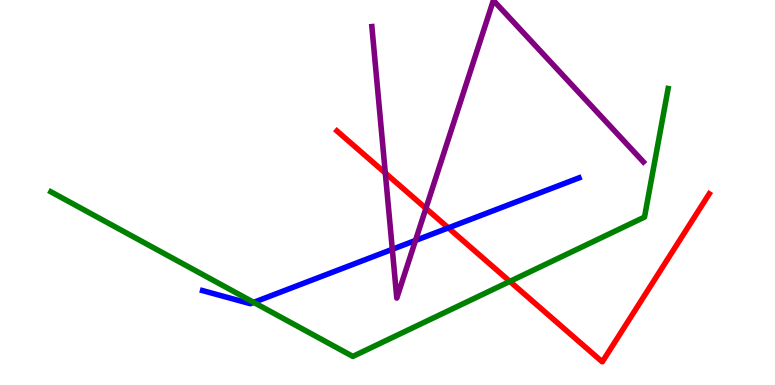[{'lines': ['blue', 'red'], 'intersections': [{'x': 5.79, 'y': 4.08}]}, {'lines': ['green', 'red'], 'intersections': [{'x': 6.58, 'y': 2.69}]}, {'lines': ['purple', 'red'], 'intersections': [{'x': 4.97, 'y': 5.51}, {'x': 5.5, 'y': 4.59}]}, {'lines': ['blue', 'green'], 'intersections': [{'x': 3.27, 'y': 2.15}]}, {'lines': ['blue', 'purple'], 'intersections': [{'x': 5.06, 'y': 3.52}, {'x': 5.36, 'y': 3.75}]}, {'lines': ['green', 'purple'], 'intersections': []}]